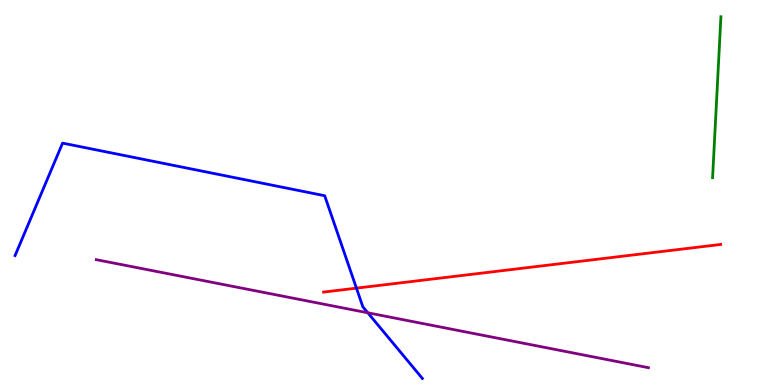[{'lines': ['blue', 'red'], 'intersections': [{'x': 4.6, 'y': 2.52}]}, {'lines': ['green', 'red'], 'intersections': []}, {'lines': ['purple', 'red'], 'intersections': []}, {'lines': ['blue', 'green'], 'intersections': []}, {'lines': ['blue', 'purple'], 'intersections': [{'x': 4.75, 'y': 1.88}]}, {'lines': ['green', 'purple'], 'intersections': []}]